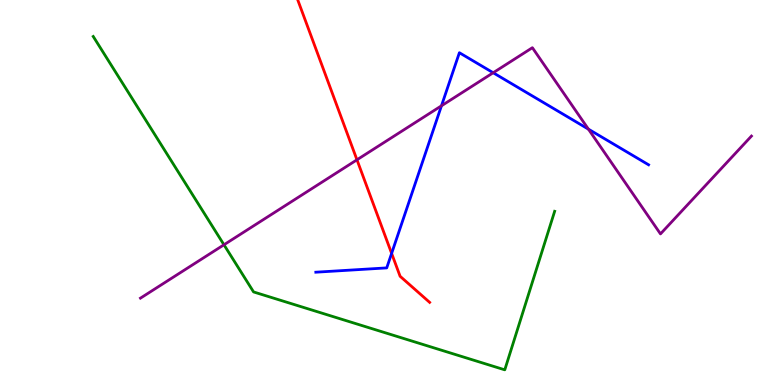[{'lines': ['blue', 'red'], 'intersections': [{'x': 5.05, 'y': 3.42}]}, {'lines': ['green', 'red'], 'intersections': []}, {'lines': ['purple', 'red'], 'intersections': [{'x': 4.61, 'y': 5.85}]}, {'lines': ['blue', 'green'], 'intersections': []}, {'lines': ['blue', 'purple'], 'intersections': [{'x': 5.7, 'y': 7.25}, {'x': 6.36, 'y': 8.11}, {'x': 7.59, 'y': 6.65}]}, {'lines': ['green', 'purple'], 'intersections': [{'x': 2.89, 'y': 3.64}]}]